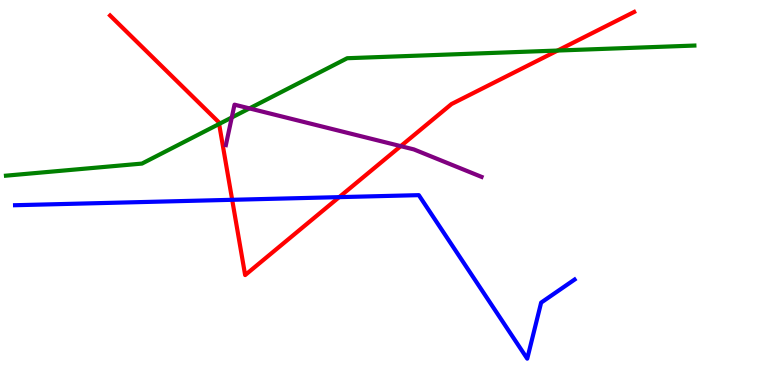[{'lines': ['blue', 'red'], 'intersections': [{'x': 3.0, 'y': 4.81}, {'x': 4.38, 'y': 4.88}]}, {'lines': ['green', 'red'], 'intersections': [{'x': 2.83, 'y': 6.78}, {'x': 7.19, 'y': 8.69}]}, {'lines': ['purple', 'red'], 'intersections': [{'x': 5.17, 'y': 6.2}]}, {'lines': ['blue', 'green'], 'intersections': []}, {'lines': ['blue', 'purple'], 'intersections': []}, {'lines': ['green', 'purple'], 'intersections': [{'x': 2.99, 'y': 6.95}, {'x': 3.22, 'y': 7.18}]}]